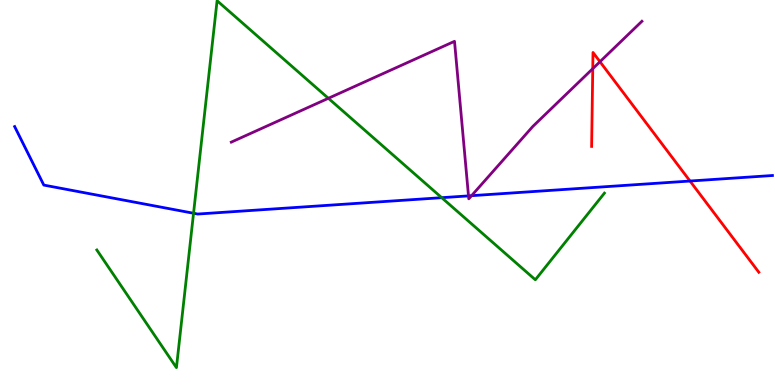[{'lines': ['blue', 'red'], 'intersections': [{'x': 8.9, 'y': 5.3}]}, {'lines': ['green', 'red'], 'intersections': []}, {'lines': ['purple', 'red'], 'intersections': [{'x': 7.65, 'y': 8.22}, {'x': 7.74, 'y': 8.4}]}, {'lines': ['blue', 'green'], 'intersections': [{'x': 2.5, 'y': 4.46}, {'x': 5.7, 'y': 4.87}]}, {'lines': ['blue', 'purple'], 'intersections': [{'x': 6.05, 'y': 4.91}, {'x': 6.08, 'y': 4.92}]}, {'lines': ['green', 'purple'], 'intersections': [{'x': 4.24, 'y': 7.45}]}]